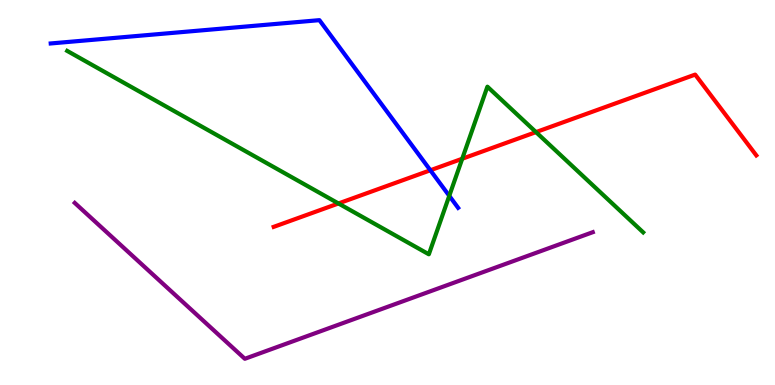[{'lines': ['blue', 'red'], 'intersections': [{'x': 5.55, 'y': 5.58}]}, {'lines': ['green', 'red'], 'intersections': [{'x': 4.37, 'y': 4.72}, {'x': 5.96, 'y': 5.88}, {'x': 6.92, 'y': 6.57}]}, {'lines': ['purple', 'red'], 'intersections': []}, {'lines': ['blue', 'green'], 'intersections': [{'x': 5.8, 'y': 4.91}]}, {'lines': ['blue', 'purple'], 'intersections': []}, {'lines': ['green', 'purple'], 'intersections': []}]